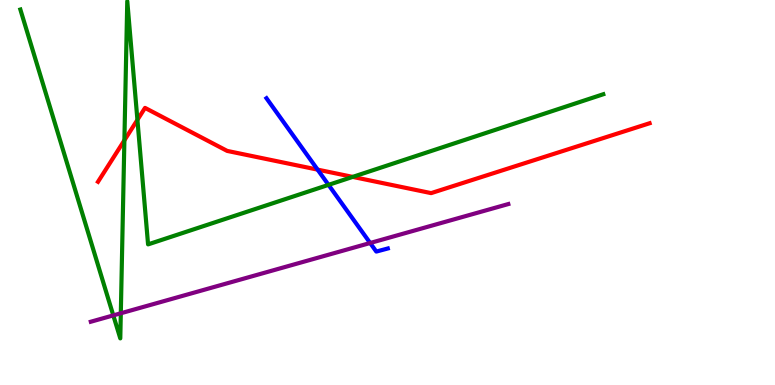[{'lines': ['blue', 'red'], 'intersections': [{'x': 4.1, 'y': 5.59}]}, {'lines': ['green', 'red'], 'intersections': [{'x': 1.61, 'y': 6.36}, {'x': 1.77, 'y': 6.89}, {'x': 4.55, 'y': 5.41}]}, {'lines': ['purple', 'red'], 'intersections': []}, {'lines': ['blue', 'green'], 'intersections': [{'x': 4.24, 'y': 5.2}]}, {'lines': ['blue', 'purple'], 'intersections': [{'x': 4.78, 'y': 3.69}]}, {'lines': ['green', 'purple'], 'intersections': [{'x': 1.46, 'y': 1.81}, {'x': 1.56, 'y': 1.86}]}]